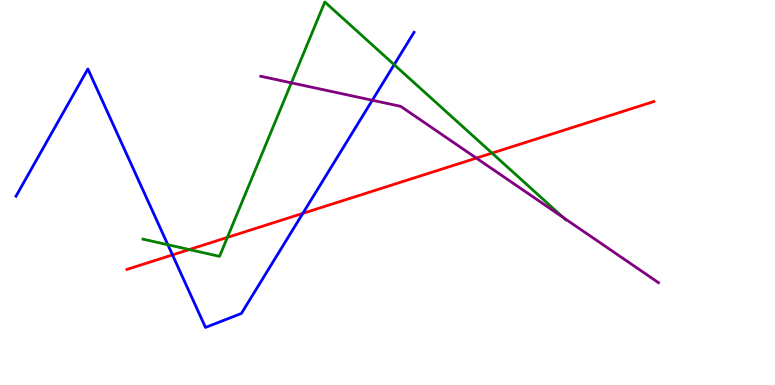[{'lines': ['blue', 'red'], 'intersections': [{'x': 2.23, 'y': 3.38}, {'x': 3.91, 'y': 4.46}]}, {'lines': ['green', 'red'], 'intersections': [{'x': 2.44, 'y': 3.52}, {'x': 2.93, 'y': 3.83}, {'x': 6.35, 'y': 6.02}]}, {'lines': ['purple', 'red'], 'intersections': [{'x': 6.15, 'y': 5.89}]}, {'lines': ['blue', 'green'], 'intersections': [{'x': 2.17, 'y': 3.64}, {'x': 5.09, 'y': 8.32}]}, {'lines': ['blue', 'purple'], 'intersections': [{'x': 4.8, 'y': 7.4}]}, {'lines': ['green', 'purple'], 'intersections': [{'x': 3.76, 'y': 7.85}, {'x': 7.27, 'y': 4.35}]}]